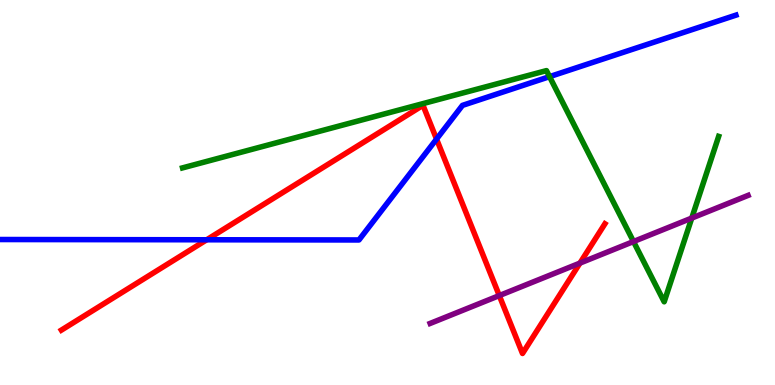[{'lines': ['blue', 'red'], 'intersections': [{'x': 2.67, 'y': 3.77}, {'x': 5.63, 'y': 6.39}]}, {'lines': ['green', 'red'], 'intersections': []}, {'lines': ['purple', 'red'], 'intersections': [{'x': 6.44, 'y': 2.32}, {'x': 7.48, 'y': 3.17}]}, {'lines': ['blue', 'green'], 'intersections': [{'x': 7.09, 'y': 8.01}]}, {'lines': ['blue', 'purple'], 'intersections': []}, {'lines': ['green', 'purple'], 'intersections': [{'x': 8.17, 'y': 3.73}, {'x': 8.93, 'y': 4.34}]}]